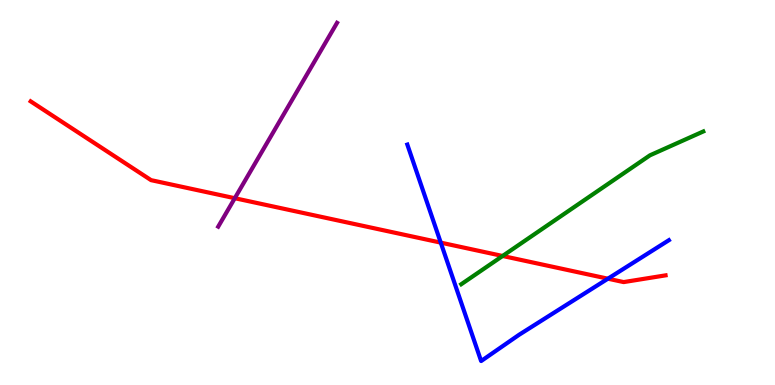[{'lines': ['blue', 'red'], 'intersections': [{'x': 5.69, 'y': 3.7}, {'x': 7.84, 'y': 2.76}]}, {'lines': ['green', 'red'], 'intersections': [{'x': 6.49, 'y': 3.35}]}, {'lines': ['purple', 'red'], 'intersections': [{'x': 3.03, 'y': 4.85}]}, {'lines': ['blue', 'green'], 'intersections': []}, {'lines': ['blue', 'purple'], 'intersections': []}, {'lines': ['green', 'purple'], 'intersections': []}]